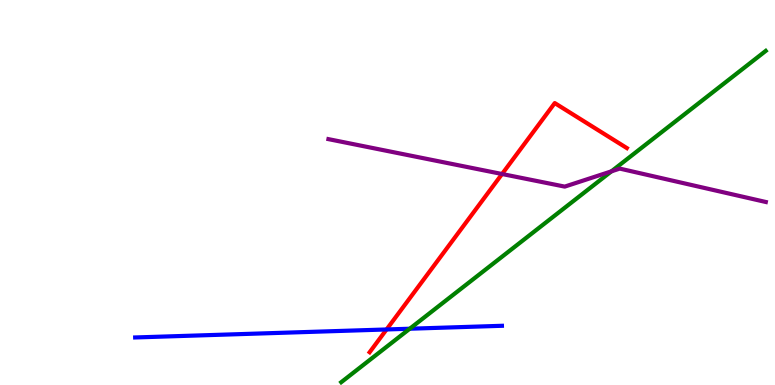[{'lines': ['blue', 'red'], 'intersections': [{'x': 4.99, 'y': 1.44}]}, {'lines': ['green', 'red'], 'intersections': []}, {'lines': ['purple', 'red'], 'intersections': [{'x': 6.48, 'y': 5.48}]}, {'lines': ['blue', 'green'], 'intersections': [{'x': 5.29, 'y': 1.46}]}, {'lines': ['blue', 'purple'], 'intersections': []}, {'lines': ['green', 'purple'], 'intersections': [{'x': 7.89, 'y': 5.55}]}]